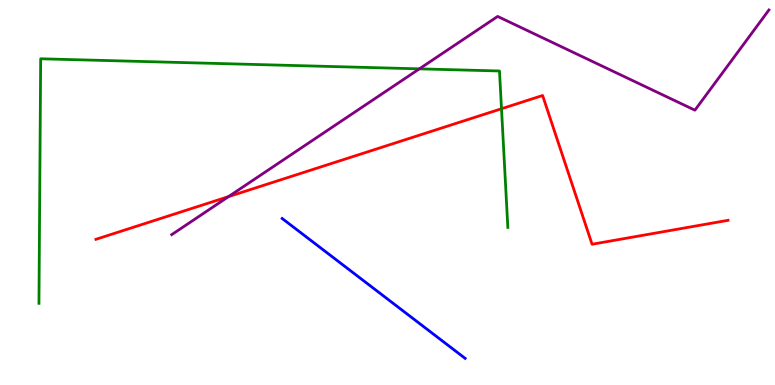[{'lines': ['blue', 'red'], 'intersections': []}, {'lines': ['green', 'red'], 'intersections': [{'x': 6.47, 'y': 7.18}]}, {'lines': ['purple', 'red'], 'intersections': [{'x': 2.95, 'y': 4.89}]}, {'lines': ['blue', 'green'], 'intersections': []}, {'lines': ['blue', 'purple'], 'intersections': []}, {'lines': ['green', 'purple'], 'intersections': [{'x': 5.41, 'y': 8.21}]}]